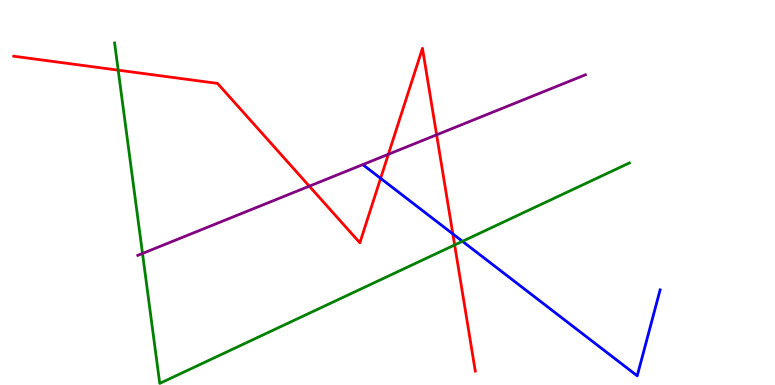[{'lines': ['blue', 'red'], 'intersections': [{'x': 4.91, 'y': 5.37}, {'x': 5.84, 'y': 3.92}]}, {'lines': ['green', 'red'], 'intersections': [{'x': 1.53, 'y': 8.18}, {'x': 5.87, 'y': 3.64}]}, {'lines': ['purple', 'red'], 'intersections': [{'x': 3.99, 'y': 5.16}, {'x': 5.01, 'y': 5.99}, {'x': 5.63, 'y': 6.5}]}, {'lines': ['blue', 'green'], 'intersections': [{'x': 5.97, 'y': 3.73}]}, {'lines': ['blue', 'purple'], 'intersections': []}, {'lines': ['green', 'purple'], 'intersections': [{'x': 1.84, 'y': 3.42}]}]